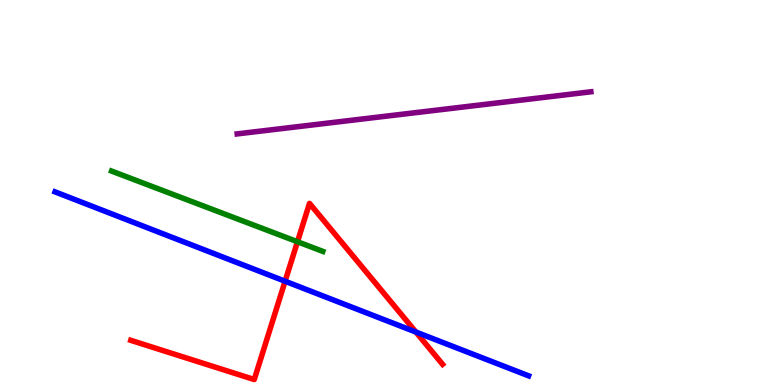[{'lines': ['blue', 'red'], 'intersections': [{'x': 3.68, 'y': 2.7}, {'x': 5.37, 'y': 1.38}]}, {'lines': ['green', 'red'], 'intersections': [{'x': 3.84, 'y': 3.72}]}, {'lines': ['purple', 'red'], 'intersections': []}, {'lines': ['blue', 'green'], 'intersections': []}, {'lines': ['blue', 'purple'], 'intersections': []}, {'lines': ['green', 'purple'], 'intersections': []}]